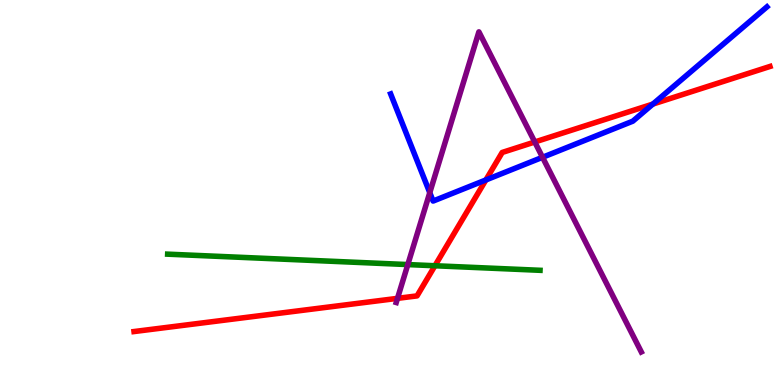[{'lines': ['blue', 'red'], 'intersections': [{'x': 6.27, 'y': 5.33}, {'x': 8.42, 'y': 7.3}]}, {'lines': ['green', 'red'], 'intersections': [{'x': 5.61, 'y': 3.1}]}, {'lines': ['purple', 'red'], 'intersections': [{'x': 5.13, 'y': 2.25}, {'x': 6.9, 'y': 6.31}]}, {'lines': ['blue', 'green'], 'intersections': []}, {'lines': ['blue', 'purple'], 'intersections': [{'x': 5.55, 'y': 5.0}, {'x': 7.0, 'y': 5.91}]}, {'lines': ['green', 'purple'], 'intersections': [{'x': 5.26, 'y': 3.13}]}]